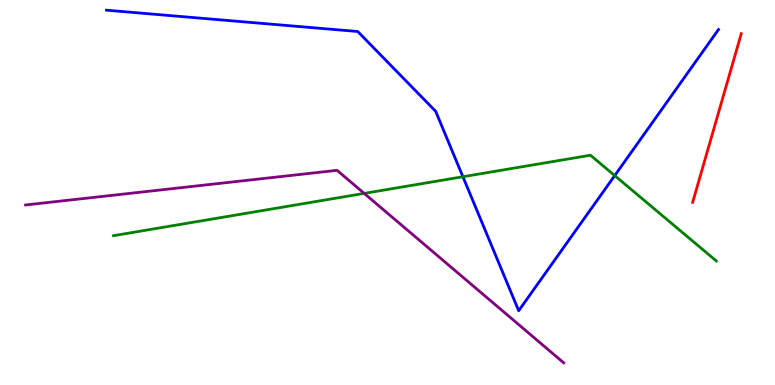[{'lines': ['blue', 'red'], 'intersections': []}, {'lines': ['green', 'red'], 'intersections': []}, {'lines': ['purple', 'red'], 'intersections': []}, {'lines': ['blue', 'green'], 'intersections': [{'x': 5.97, 'y': 5.41}, {'x': 7.93, 'y': 5.44}]}, {'lines': ['blue', 'purple'], 'intersections': []}, {'lines': ['green', 'purple'], 'intersections': [{'x': 4.7, 'y': 4.98}]}]